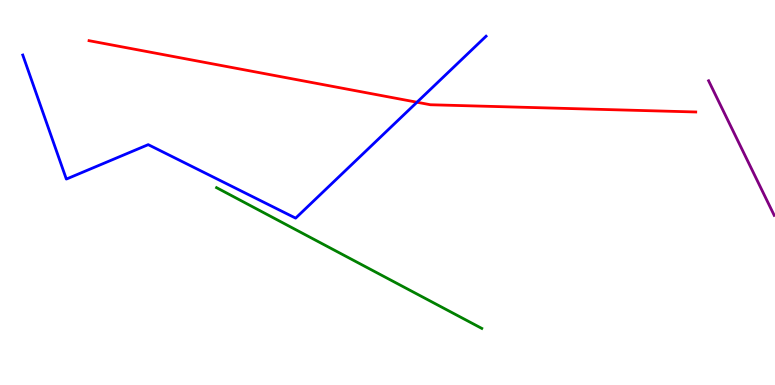[{'lines': ['blue', 'red'], 'intersections': [{'x': 5.38, 'y': 7.34}]}, {'lines': ['green', 'red'], 'intersections': []}, {'lines': ['purple', 'red'], 'intersections': []}, {'lines': ['blue', 'green'], 'intersections': []}, {'lines': ['blue', 'purple'], 'intersections': []}, {'lines': ['green', 'purple'], 'intersections': []}]